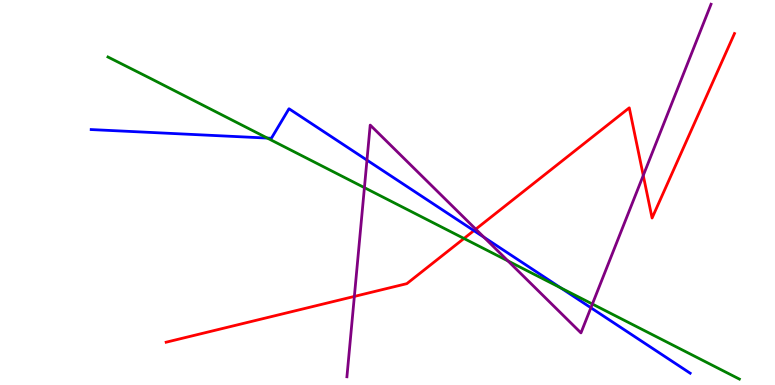[{'lines': ['blue', 'red'], 'intersections': [{'x': 6.11, 'y': 4.01}]}, {'lines': ['green', 'red'], 'intersections': [{'x': 5.99, 'y': 3.81}]}, {'lines': ['purple', 'red'], 'intersections': [{'x': 4.57, 'y': 2.3}, {'x': 6.14, 'y': 4.05}, {'x': 8.3, 'y': 5.44}]}, {'lines': ['blue', 'green'], 'intersections': [{'x': 3.45, 'y': 6.41}, {'x': 7.24, 'y': 2.52}]}, {'lines': ['blue', 'purple'], 'intersections': [{'x': 4.73, 'y': 5.84}, {'x': 6.24, 'y': 3.84}, {'x': 7.62, 'y': 2.01}]}, {'lines': ['green', 'purple'], 'intersections': [{'x': 4.7, 'y': 5.13}, {'x': 6.55, 'y': 3.22}, {'x': 7.64, 'y': 2.1}]}]